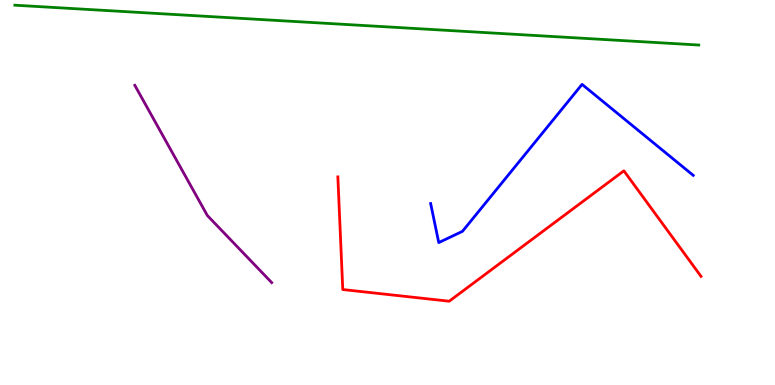[{'lines': ['blue', 'red'], 'intersections': []}, {'lines': ['green', 'red'], 'intersections': []}, {'lines': ['purple', 'red'], 'intersections': []}, {'lines': ['blue', 'green'], 'intersections': []}, {'lines': ['blue', 'purple'], 'intersections': []}, {'lines': ['green', 'purple'], 'intersections': []}]